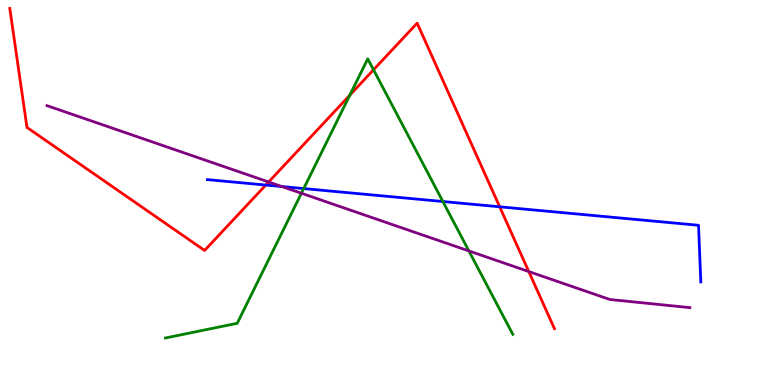[{'lines': ['blue', 'red'], 'intersections': [{'x': 3.43, 'y': 5.19}, {'x': 6.45, 'y': 4.63}]}, {'lines': ['green', 'red'], 'intersections': [{'x': 4.51, 'y': 7.53}, {'x': 4.82, 'y': 8.19}]}, {'lines': ['purple', 'red'], 'intersections': [{'x': 3.47, 'y': 5.27}, {'x': 6.82, 'y': 2.95}]}, {'lines': ['blue', 'green'], 'intersections': [{'x': 3.92, 'y': 5.1}, {'x': 5.71, 'y': 4.77}]}, {'lines': ['blue', 'purple'], 'intersections': [{'x': 3.64, 'y': 5.15}]}, {'lines': ['green', 'purple'], 'intersections': [{'x': 3.89, 'y': 4.98}, {'x': 6.05, 'y': 3.48}]}]